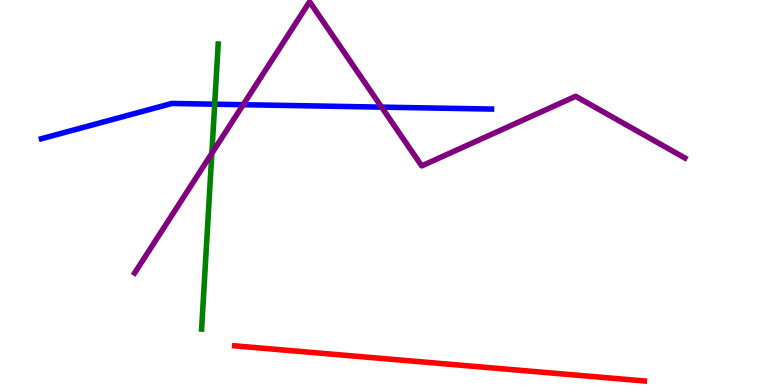[{'lines': ['blue', 'red'], 'intersections': []}, {'lines': ['green', 'red'], 'intersections': []}, {'lines': ['purple', 'red'], 'intersections': []}, {'lines': ['blue', 'green'], 'intersections': [{'x': 2.77, 'y': 7.29}]}, {'lines': ['blue', 'purple'], 'intersections': [{'x': 3.14, 'y': 7.28}, {'x': 4.92, 'y': 7.22}]}, {'lines': ['green', 'purple'], 'intersections': [{'x': 2.73, 'y': 6.02}]}]